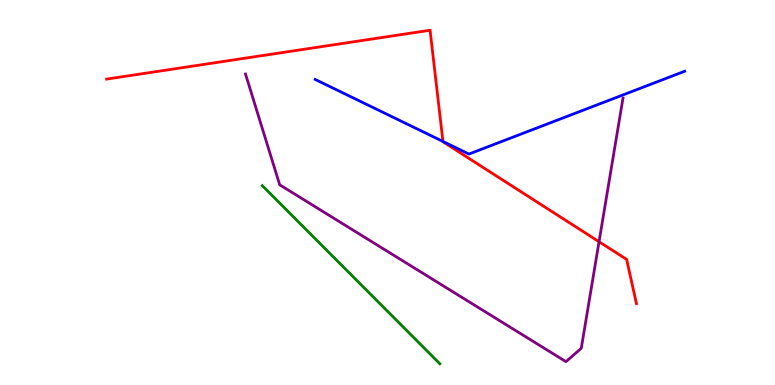[{'lines': ['blue', 'red'], 'intersections': [{'x': 5.72, 'y': 6.33}]}, {'lines': ['green', 'red'], 'intersections': []}, {'lines': ['purple', 'red'], 'intersections': [{'x': 7.73, 'y': 3.72}]}, {'lines': ['blue', 'green'], 'intersections': []}, {'lines': ['blue', 'purple'], 'intersections': []}, {'lines': ['green', 'purple'], 'intersections': []}]